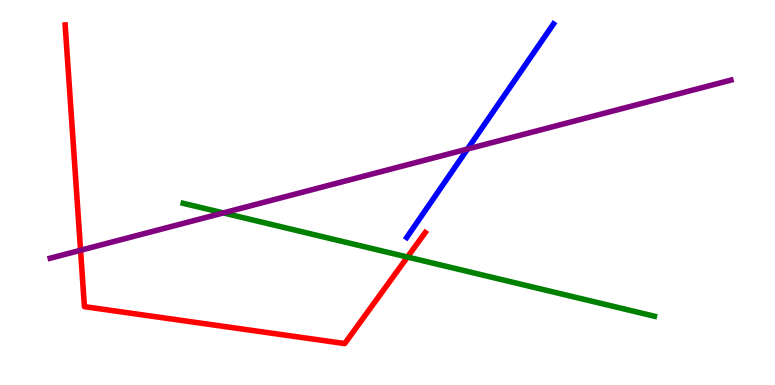[{'lines': ['blue', 'red'], 'intersections': []}, {'lines': ['green', 'red'], 'intersections': [{'x': 5.26, 'y': 3.32}]}, {'lines': ['purple', 'red'], 'intersections': [{'x': 1.04, 'y': 3.5}]}, {'lines': ['blue', 'green'], 'intersections': []}, {'lines': ['blue', 'purple'], 'intersections': [{'x': 6.03, 'y': 6.13}]}, {'lines': ['green', 'purple'], 'intersections': [{'x': 2.88, 'y': 4.47}]}]